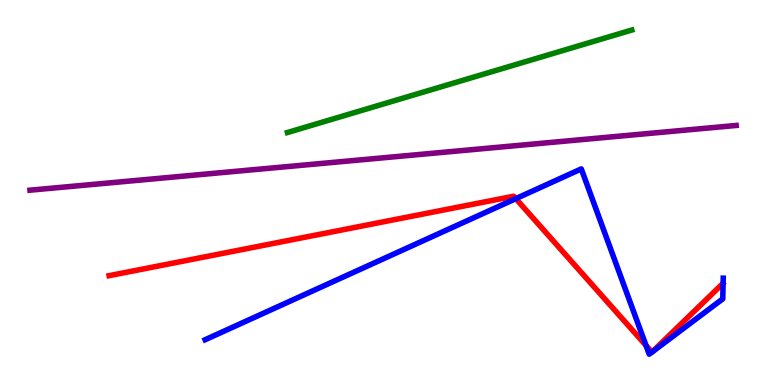[{'lines': ['blue', 'red'], 'intersections': [{'x': 6.66, 'y': 4.84}, {'x': 8.34, 'y': 1.03}, {'x': 8.41, 'y': 0.854}, {'x': 8.41, 'y': 0.856}]}, {'lines': ['green', 'red'], 'intersections': []}, {'lines': ['purple', 'red'], 'intersections': []}, {'lines': ['blue', 'green'], 'intersections': []}, {'lines': ['blue', 'purple'], 'intersections': []}, {'lines': ['green', 'purple'], 'intersections': []}]